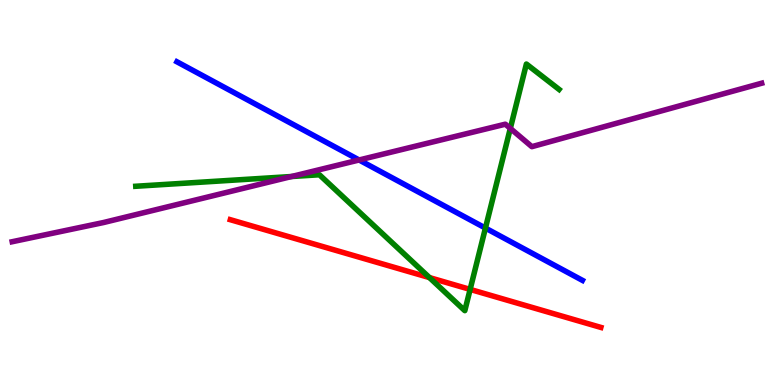[{'lines': ['blue', 'red'], 'intersections': []}, {'lines': ['green', 'red'], 'intersections': [{'x': 5.54, 'y': 2.79}, {'x': 6.07, 'y': 2.48}]}, {'lines': ['purple', 'red'], 'intersections': []}, {'lines': ['blue', 'green'], 'intersections': [{'x': 6.26, 'y': 4.08}]}, {'lines': ['blue', 'purple'], 'intersections': [{'x': 4.63, 'y': 5.84}]}, {'lines': ['green', 'purple'], 'intersections': [{'x': 3.76, 'y': 5.42}, {'x': 6.58, 'y': 6.66}]}]